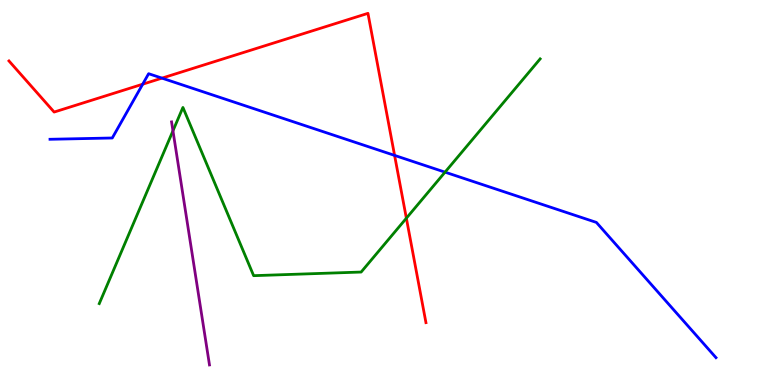[{'lines': ['blue', 'red'], 'intersections': [{'x': 1.84, 'y': 7.81}, {'x': 2.09, 'y': 7.97}, {'x': 5.09, 'y': 5.96}]}, {'lines': ['green', 'red'], 'intersections': [{'x': 5.24, 'y': 4.33}]}, {'lines': ['purple', 'red'], 'intersections': []}, {'lines': ['blue', 'green'], 'intersections': [{'x': 5.74, 'y': 5.53}]}, {'lines': ['blue', 'purple'], 'intersections': []}, {'lines': ['green', 'purple'], 'intersections': [{'x': 2.23, 'y': 6.6}]}]